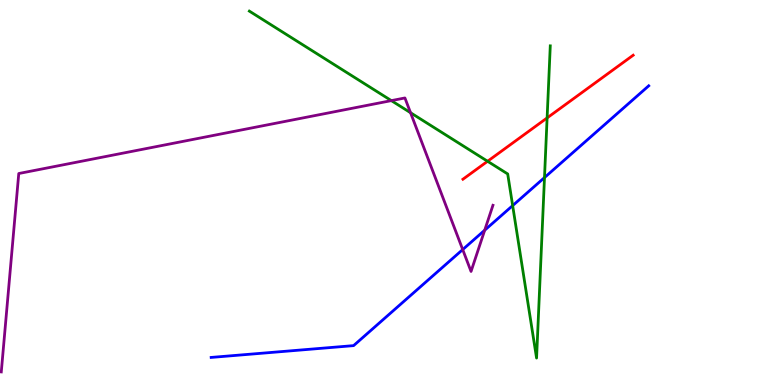[{'lines': ['blue', 'red'], 'intersections': []}, {'lines': ['green', 'red'], 'intersections': [{'x': 6.29, 'y': 5.81}, {'x': 7.06, 'y': 6.94}]}, {'lines': ['purple', 'red'], 'intersections': []}, {'lines': ['blue', 'green'], 'intersections': [{'x': 6.61, 'y': 4.66}, {'x': 7.03, 'y': 5.39}]}, {'lines': ['blue', 'purple'], 'intersections': [{'x': 5.97, 'y': 3.52}, {'x': 6.25, 'y': 4.02}]}, {'lines': ['green', 'purple'], 'intersections': [{'x': 5.05, 'y': 7.39}, {'x': 5.3, 'y': 7.07}]}]